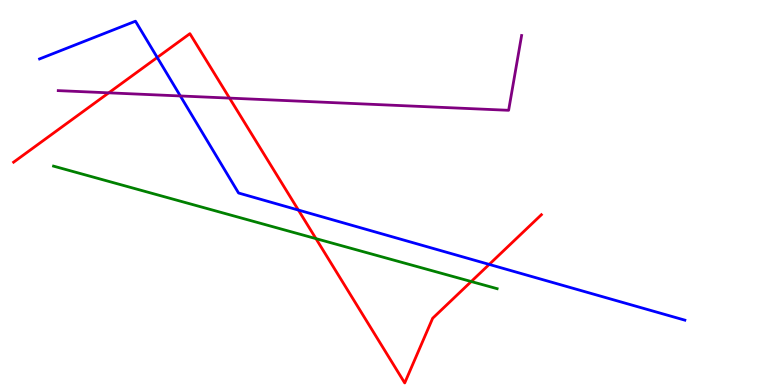[{'lines': ['blue', 'red'], 'intersections': [{'x': 2.03, 'y': 8.51}, {'x': 3.85, 'y': 4.54}, {'x': 6.31, 'y': 3.13}]}, {'lines': ['green', 'red'], 'intersections': [{'x': 4.08, 'y': 3.8}, {'x': 6.08, 'y': 2.69}]}, {'lines': ['purple', 'red'], 'intersections': [{'x': 1.4, 'y': 7.59}, {'x': 2.96, 'y': 7.45}]}, {'lines': ['blue', 'green'], 'intersections': []}, {'lines': ['blue', 'purple'], 'intersections': [{'x': 2.33, 'y': 7.51}]}, {'lines': ['green', 'purple'], 'intersections': []}]